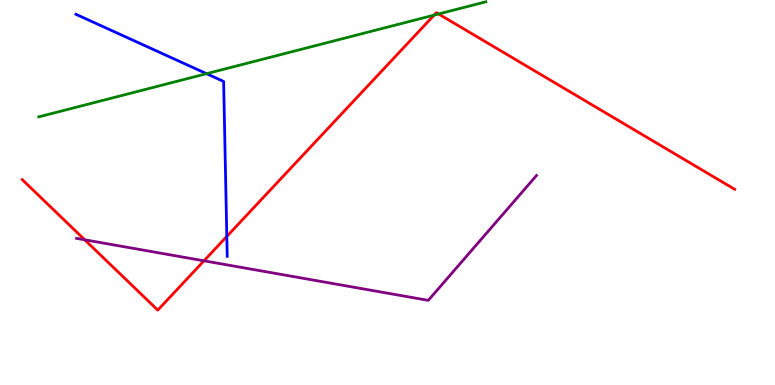[{'lines': ['blue', 'red'], 'intersections': [{'x': 2.93, 'y': 3.86}]}, {'lines': ['green', 'red'], 'intersections': [{'x': 5.6, 'y': 9.61}, {'x': 5.66, 'y': 9.64}]}, {'lines': ['purple', 'red'], 'intersections': [{'x': 1.09, 'y': 3.77}, {'x': 2.63, 'y': 3.23}]}, {'lines': ['blue', 'green'], 'intersections': [{'x': 2.67, 'y': 8.09}]}, {'lines': ['blue', 'purple'], 'intersections': []}, {'lines': ['green', 'purple'], 'intersections': []}]